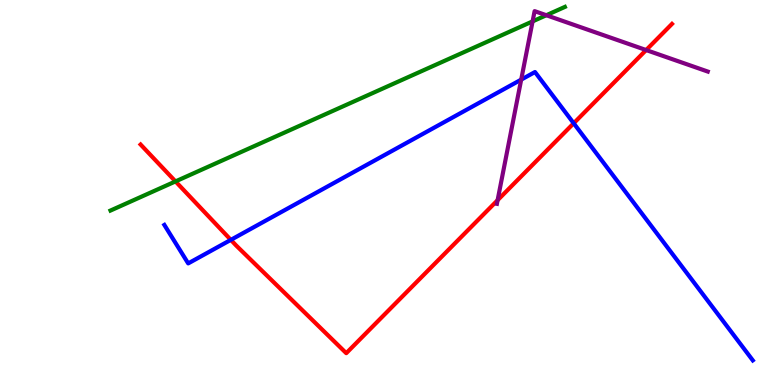[{'lines': ['blue', 'red'], 'intersections': [{'x': 2.98, 'y': 3.77}, {'x': 7.4, 'y': 6.8}]}, {'lines': ['green', 'red'], 'intersections': [{'x': 2.26, 'y': 5.29}]}, {'lines': ['purple', 'red'], 'intersections': [{'x': 6.42, 'y': 4.8}, {'x': 8.34, 'y': 8.7}]}, {'lines': ['blue', 'green'], 'intersections': []}, {'lines': ['blue', 'purple'], 'intersections': [{'x': 6.73, 'y': 7.93}]}, {'lines': ['green', 'purple'], 'intersections': [{'x': 6.87, 'y': 9.44}, {'x': 7.05, 'y': 9.6}]}]